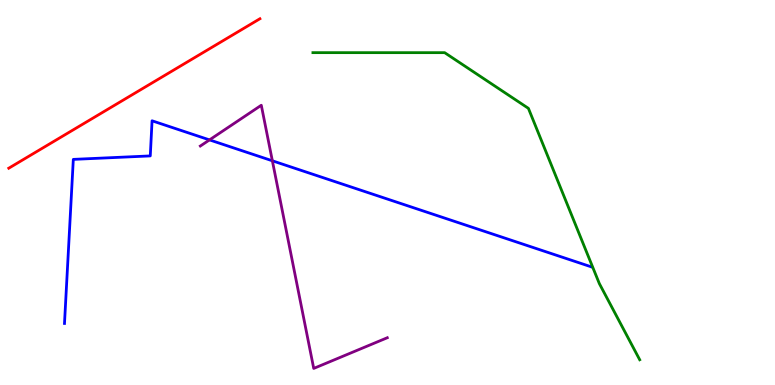[{'lines': ['blue', 'red'], 'intersections': []}, {'lines': ['green', 'red'], 'intersections': []}, {'lines': ['purple', 'red'], 'intersections': []}, {'lines': ['blue', 'green'], 'intersections': []}, {'lines': ['blue', 'purple'], 'intersections': [{'x': 2.7, 'y': 6.37}, {'x': 3.51, 'y': 5.82}]}, {'lines': ['green', 'purple'], 'intersections': []}]